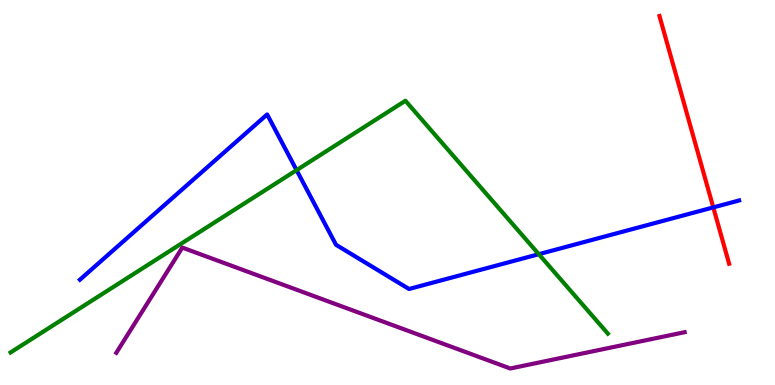[{'lines': ['blue', 'red'], 'intersections': [{'x': 9.2, 'y': 4.61}]}, {'lines': ['green', 'red'], 'intersections': []}, {'lines': ['purple', 'red'], 'intersections': []}, {'lines': ['blue', 'green'], 'intersections': [{'x': 3.83, 'y': 5.58}, {'x': 6.95, 'y': 3.4}]}, {'lines': ['blue', 'purple'], 'intersections': []}, {'lines': ['green', 'purple'], 'intersections': []}]